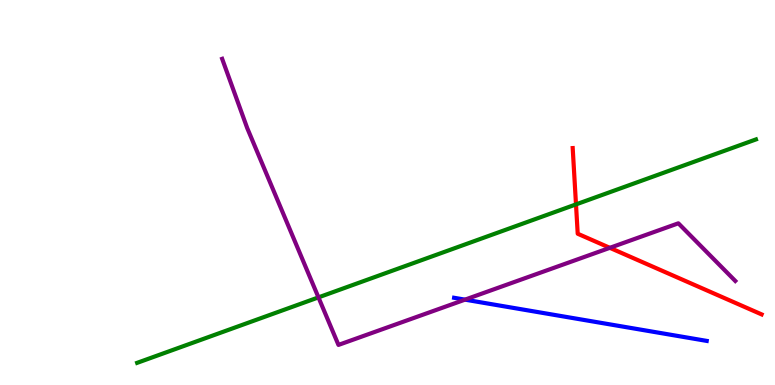[{'lines': ['blue', 'red'], 'intersections': []}, {'lines': ['green', 'red'], 'intersections': [{'x': 7.43, 'y': 4.69}]}, {'lines': ['purple', 'red'], 'intersections': [{'x': 7.87, 'y': 3.56}]}, {'lines': ['blue', 'green'], 'intersections': []}, {'lines': ['blue', 'purple'], 'intersections': [{'x': 6.0, 'y': 2.22}]}, {'lines': ['green', 'purple'], 'intersections': [{'x': 4.11, 'y': 2.28}]}]